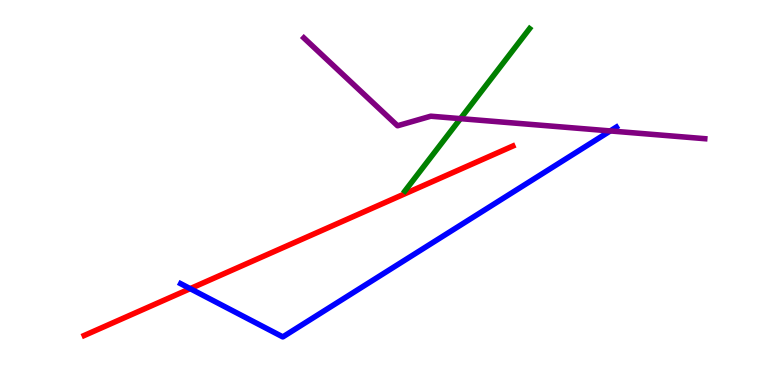[{'lines': ['blue', 'red'], 'intersections': [{'x': 2.45, 'y': 2.5}]}, {'lines': ['green', 'red'], 'intersections': []}, {'lines': ['purple', 'red'], 'intersections': []}, {'lines': ['blue', 'green'], 'intersections': []}, {'lines': ['blue', 'purple'], 'intersections': [{'x': 7.87, 'y': 6.6}]}, {'lines': ['green', 'purple'], 'intersections': [{'x': 5.94, 'y': 6.92}]}]